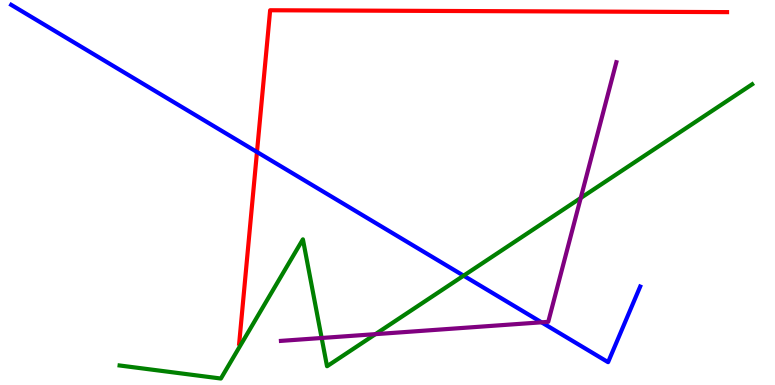[{'lines': ['blue', 'red'], 'intersections': [{'x': 3.32, 'y': 6.05}]}, {'lines': ['green', 'red'], 'intersections': []}, {'lines': ['purple', 'red'], 'intersections': []}, {'lines': ['blue', 'green'], 'intersections': [{'x': 5.98, 'y': 2.84}]}, {'lines': ['blue', 'purple'], 'intersections': [{'x': 6.99, 'y': 1.63}]}, {'lines': ['green', 'purple'], 'intersections': [{'x': 4.15, 'y': 1.22}, {'x': 4.84, 'y': 1.32}, {'x': 7.49, 'y': 4.86}]}]